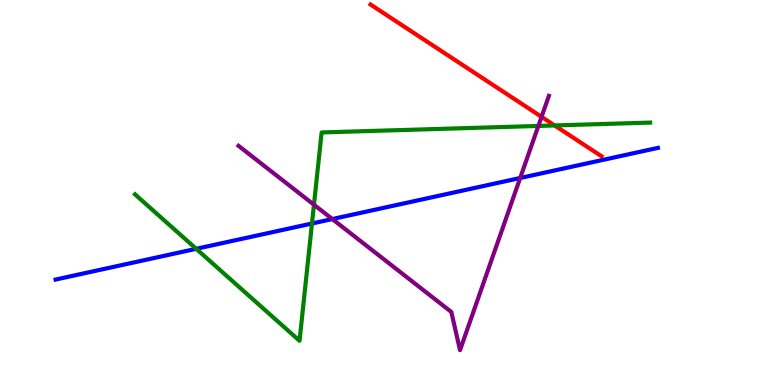[{'lines': ['blue', 'red'], 'intersections': []}, {'lines': ['green', 'red'], 'intersections': [{'x': 7.16, 'y': 6.74}]}, {'lines': ['purple', 'red'], 'intersections': [{'x': 6.99, 'y': 6.96}]}, {'lines': ['blue', 'green'], 'intersections': [{'x': 2.53, 'y': 3.54}, {'x': 4.03, 'y': 4.19}]}, {'lines': ['blue', 'purple'], 'intersections': [{'x': 4.29, 'y': 4.31}, {'x': 6.71, 'y': 5.38}]}, {'lines': ['green', 'purple'], 'intersections': [{'x': 4.05, 'y': 4.68}, {'x': 6.95, 'y': 6.73}]}]